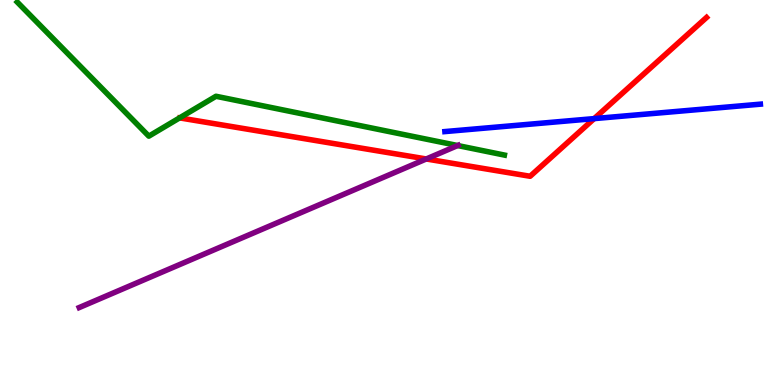[{'lines': ['blue', 'red'], 'intersections': [{'x': 7.67, 'y': 6.92}]}, {'lines': ['green', 'red'], 'intersections': []}, {'lines': ['purple', 'red'], 'intersections': [{'x': 5.5, 'y': 5.87}]}, {'lines': ['blue', 'green'], 'intersections': []}, {'lines': ['blue', 'purple'], 'intersections': []}, {'lines': ['green', 'purple'], 'intersections': [{'x': 5.9, 'y': 6.22}]}]